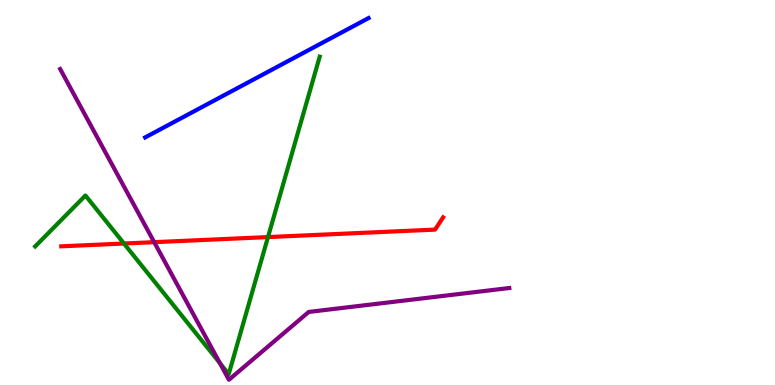[{'lines': ['blue', 'red'], 'intersections': []}, {'lines': ['green', 'red'], 'intersections': [{'x': 1.6, 'y': 3.67}, {'x': 3.46, 'y': 3.84}]}, {'lines': ['purple', 'red'], 'intersections': [{'x': 1.99, 'y': 3.71}]}, {'lines': ['blue', 'green'], 'intersections': []}, {'lines': ['blue', 'purple'], 'intersections': []}, {'lines': ['green', 'purple'], 'intersections': [{'x': 2.84, 'y': 0.568}]}]